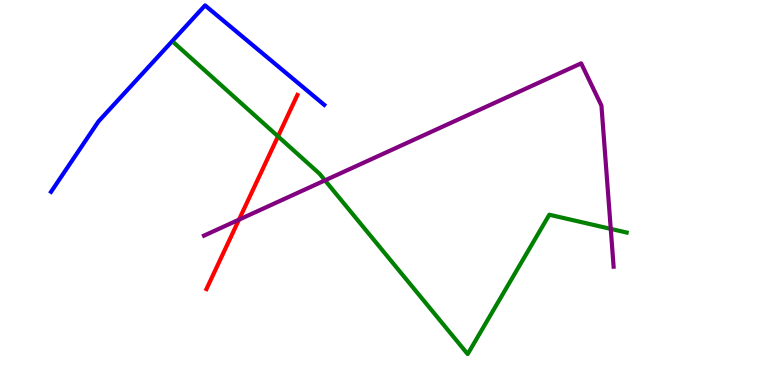[{'lines': ['blue', 'red'], 'intersections': []}, {'lines': ['green', 'red'], 'intersections': [{'x': 3.59, 'y': 6.46}]}, {'lines': ['purple', 'red'], 'intersections': [{'x': 3.08, 'y': 4.29}]}, {'lines': ['blue', 'green'], 'intersections': []}, {'lines': ['blue', 'purple'], 'intersections': []}, {'lines': ['green', 'purple'], 'intersections': [{'x': 4.19, 'y': 5.32}, {'x': 7.88, 'y': 4.06}]}]